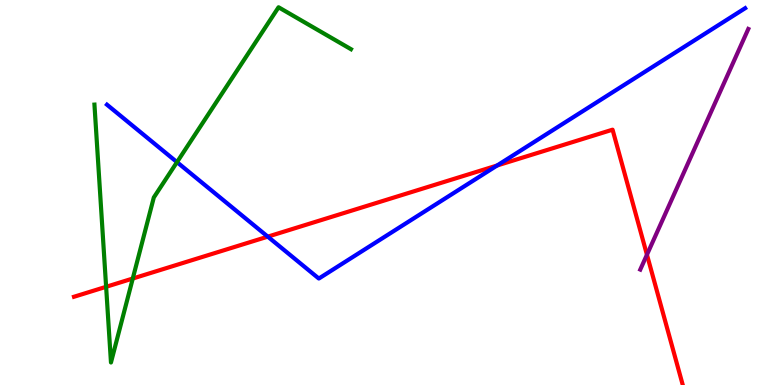[{'lines': ['blue', 'red'], 'intersections': [{'x': 3.46, 'y': 3.85}, {'x': 6.41, 'y': 5.7}]}, {'lines': ['green', 'red'], 'intersections': [{'x': 1.37, 'y': 2.55}, {'x': 1.71, 'y': 2.77}]}, {'lines': ['purple', 'red'], 'intersections': [{'x': 8.35, 'y': 3.38}]}, {'lines': ['blue', 'green'], 'intersections': [{'x': 2.28, 'y': 5.79}]}, {'lines': ['blue', 'purple'], 'intersections': []}, {'lines': ['green', 'purple'], 'intersections': []}]